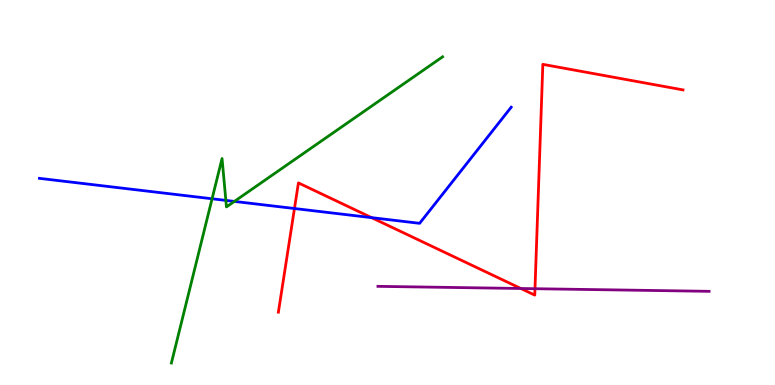[{'lines': ['blue', 'red'], 'intersections': [{'x': 3.8, 'y': 4.58}, {'x': 4.79, 'y': 4.35}]}, {'lines': ['green', 'red'], 'intersections': []}, {'lines': ['purple', 'red'], 'intersections': [{'x': 6.72, 'y': 2.51}, {'x': 6.9, 'y': 2.5}]}, {'lines': ['blue', 'green'], 'intersections': [{'x': 2.74, 'y': 4.84}, {'x': 2.91, 'y': 4.79}, {'x': 3.02, 'y': 4.77}]}, {'lines': ['blue', 'purple'], 'intersections': []}, {'lines': ['green', 'purple'], 'intersections': []}]